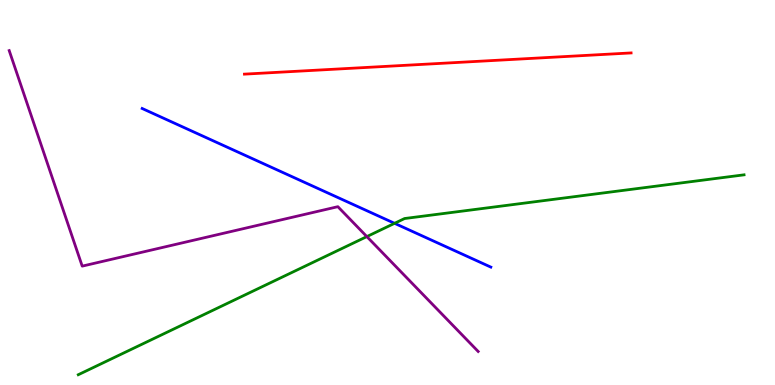[{'lines': ['blue', 'red'], 'intersections': []}, {'lines': ['green', 'red'], 'intersections': []}, {'lines': ['purple', 'red'], 'intersections': []}, {'lines': ['blue', 'green'], 'intersections': [{'x': 5.09, 'y': 4.2}]}, {'lines': ['blue', 'purple'], 'intersections': []}, {'lines': ['green', 'purple'], 'intersections': [{'x': 4.73, 'y': 3.85}]}]